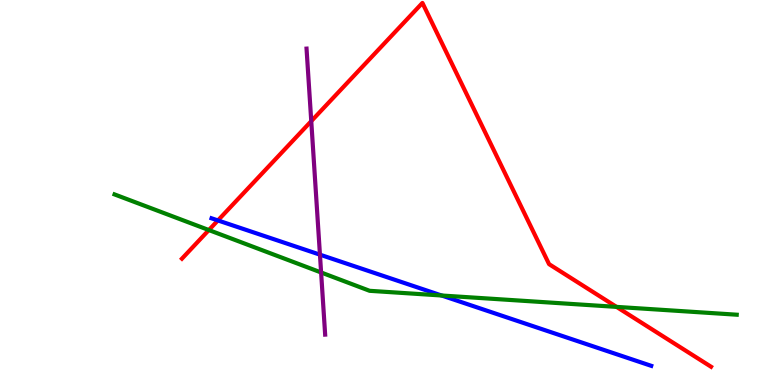[{'lines': ['blue', 'red'], 'intersections': [{'x': 2.81, 'y': 4.27}]}, {'lines': ['green', 'red'], 'intersections': [{'x': 2.69, 'y': 4.02}, {'x': 7.96, 'y': 2.03}]}, {'lines': ['purple', 'red'], 'intersections': [{'x': 4.02, 'y': 6.85}]}, {'lines': ['blue', 'green'], 'intersections': [{'x': 5.7, 'y': 2.32}]}, {'lines': ['blue', 'purple'], 'intersections': [{'x': 4.13, 'y': 3.39}]}, {'lines': ['green', 'purple'], 'intersections': [{'x': 4.14, 'y': 2.92}]}]